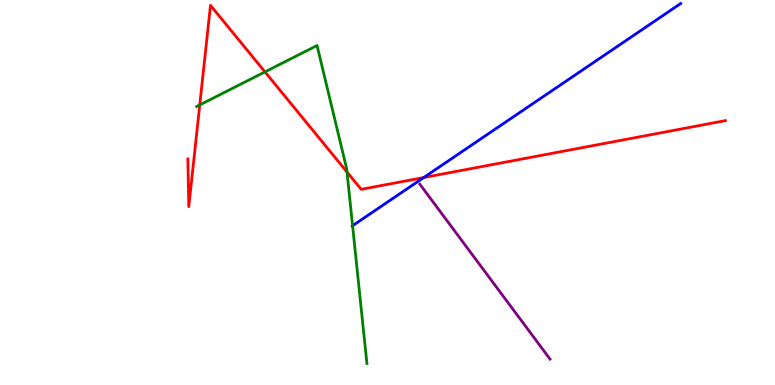[{'lines': ['blue', 'red'], 'intersections': [{'x': 5.47, 'y': 5.39}]}, {'lines': ['green', 'red'], 'intersections': [{'x': 2.58, 'y': 7.27}, {'x': 3.42, 'y': 8.13}, {'x': 4.48, 'y': 5.53}]}, {'lines': ['purple', 'red'], 'intersections': []}, {'lines': ['blue', 'green'], 'intersections': [{'x': 4.55, 'y': 4.14}]}, {'lines': ['blue', 'purple'], 'intersections': []}, {'lines': ['green', 'purple'], 'intersections': []}]